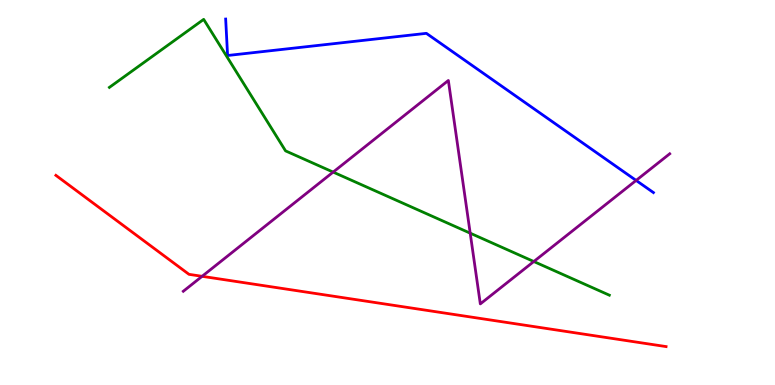[{'lines': ['blue', 'red'], 'intersections': []}, {'lines': ['green', 'red'], 'intersections': []}, {'lines': ['purple', 'red'], 'intersections': [{'x': 2.61, 'y': 2.82}]}, {'lines': ['blue', 'green'], 'intersections': []}, {'lines': ['blue', 'purple'], 'intersections': [{'x': 8.21, 'y': 5.31}]}, {'lines': ['green', 'purple'], 'intersections': [{'x': 4.3, 'y': 5.53}, {'x': 6.07, 'y': 3.94}, {'x': 6.89, 'y': 3.21}]}]